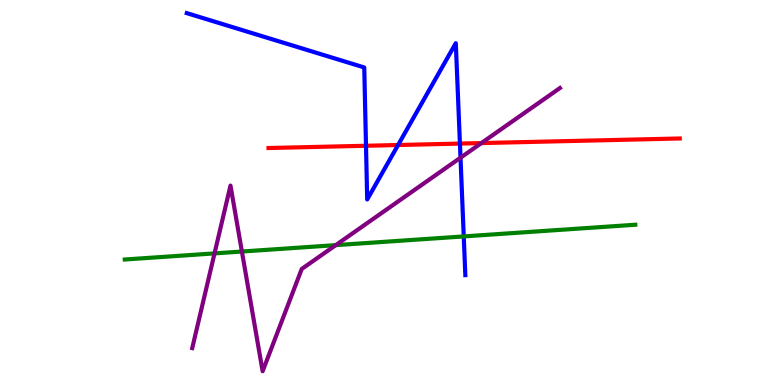[{'lines': ['blue', 'red'], 'intersections': [{'x': 4.72, 'y': 6.21}, {'x': 5.14, 'y': 6.23}, {'x': 5.93, 'y': 6.27}]}, {'lines': ['green', 'red'], 'intersections': []}, {'lines': ['purple', 'red'], 'intersections': [{'x': 6.21, 'y': 6.28}]}, {'lines': ['blue', 'green'], 'intersections': [{'x': 5.98, 'y': 3.86}]}, {'lines': ['blue', 'purple'], 'intersections': [{'x': 5.94, 'y': 5.9}]}, {'lines': ['green', 'purple'], 'intersections': [{'x': 2.77, 'y': 3.42}, {'x': 3.12, 'y': 3.47}, {'x': 4.33, 'y': 3.63}]}]